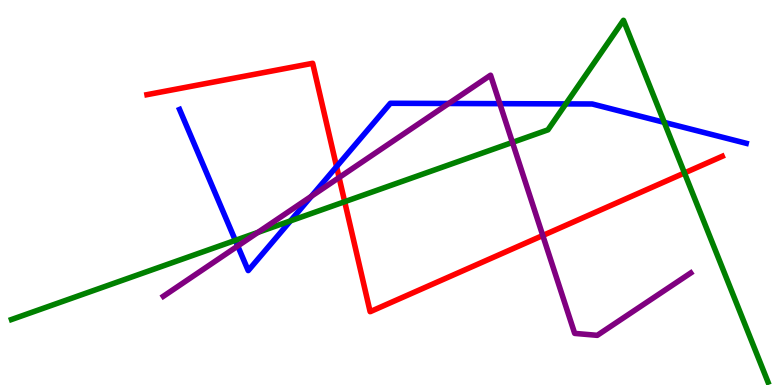[{'lines': ['blue', 'red'], 'intersections': [{'x': 4.34, 'y': 5.67}]}, {'lines': ['green', 'red'], 'intersections': [{'x': 4.45, 'y': 4.76}, {'x': 8.83, 'y': 5.51}]}, {'lines': ['purple', 'red'], 'intersections': [{'x': 4.38, 'y': 5.39}, {'x': 7.0, 'y': 3.88}]}, {'lines': ['blue', 'green'], 'intersections': [{'x': 3.04, 'y': 3.76}, {'x': 3.75, 'y': 4.26}, {'x': 7.3, 'y': 7.3}, {'x': 8.57, 'y': 6.82}]}, {'lines': ['blue', 'purple'], 'intersections': [{'x': 3.07, 'y': 3.61}, {'x': 4.02, 'y': 4.9}, {'x': 5.79, 'y': 7.31}, {'x': 6.45, 'y': 7.31}]}, {'lines': ['green', 'purple'], 'intersections': [{'x': 3.33, 'y': 3.96}, {'x': 6.61, 'y': 6.3}]}]